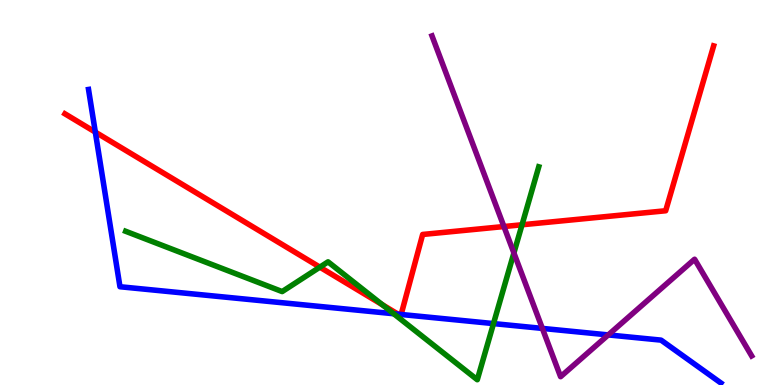[{'lines': ['blue', 'red'], 'intersections': [{'x': 1.23, 'y': 6.57}, {'x': 5.14, 'y': 1.84}, {'x': 5.18, 'y': 1.83}]}, {'lines': ['green', 'red'], 'intersections': [{'x': 4.13, 'y': 3.06}, {'x': 4.93, 'y': 2.09}, {'x': 6.74, 'y': 4.16}]}, {'lines': ['purple', 'red'], 'intersections': [{'x': 6.5, 'y': 4.12}]}, {'lines': ['blue', 'green'], 'intersections': [{'x': 5.08, 'y': 1.85}, {'x': 6.37, 'y': 1.6}]}, {'lines': ['blue', 'purple'], 'intersections': [{'x': 7.0, 'y': 1.47}, {'x': 7.85, 'y': 1.3}]}, {'lines': ['green', 'purple'], 'intersections': [{'x': 6.63, 'y': 3.43}]}]